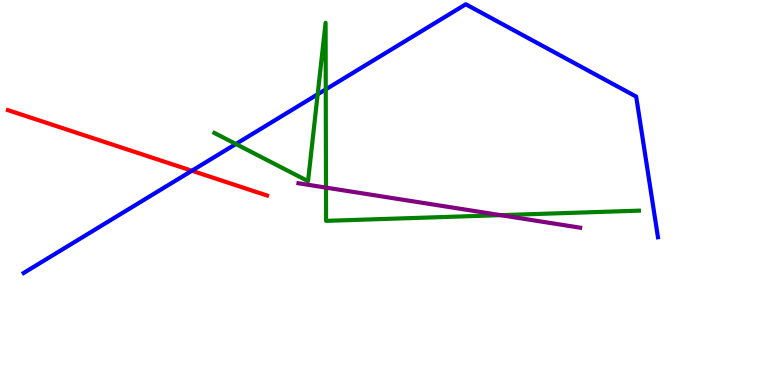[{'lines': ['blue', 'red'], 'intersections': [{'x': 2.48, 'y': 5.57}]}, {'lines': ['green', 'red'], 'intersections': []}, {'lines': ['purple', 'red'], 'intersections': []}, {'lines': ['blue', 'green'], 'intersections': [{'x': 3.04, 'y': 6.26}, {'x': 4.1, 'y': 7.55}, {'x': 4.2, 'y': 7.68}]}, {'lines': ['blue', 'purple'], 'intersections': []}, {'lines': ['green', 'purple'], 'intersections': [{'x': 4.21, 'y': 5.13}, {'x': 6.46, 'y': 4.41}]}]